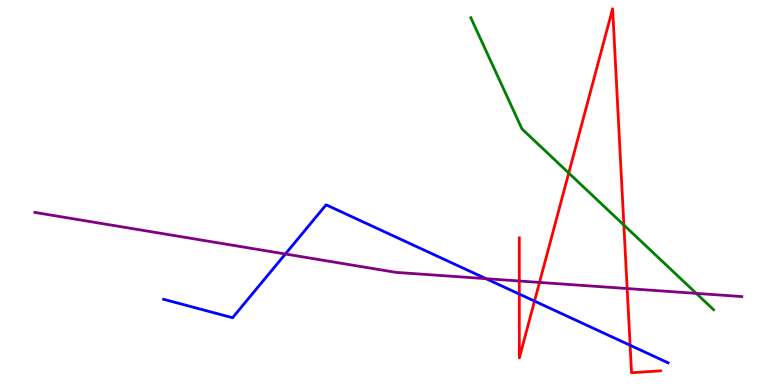[{'lines': ['blue', 'red'], 'intersections': [{'x': 6.7, 'y': 2.36}, {'x': 6.9, 'y': 2.18}, {'x': 8.13, 'y': 1.03}]}, {'lines': ['green', 'red'], 'intersections': [{'x': 7.34, 'y': 5.51}, {'x': 8.05, 'y': 4.15}]}, {'lines': ['purple', 'red'], 'intersections': [{'x': 6.7, 'y': 2.7}, {'x': 6.96, 'y': 2.66}, {'x': 8.09, 'y': 2.51}]}, {'lines': ['blue', 'green'], 'intersections': []}, {'lines': ['blue', 'purple'], 'intersections': [{'x': 3.68, 'y': 3.4}, {'x': 6.27, 'y': 2.76}]}, {'lines': ['green', 'purple'], 'intersections': [{'x': 8.98, 'y': 2.38}]}]